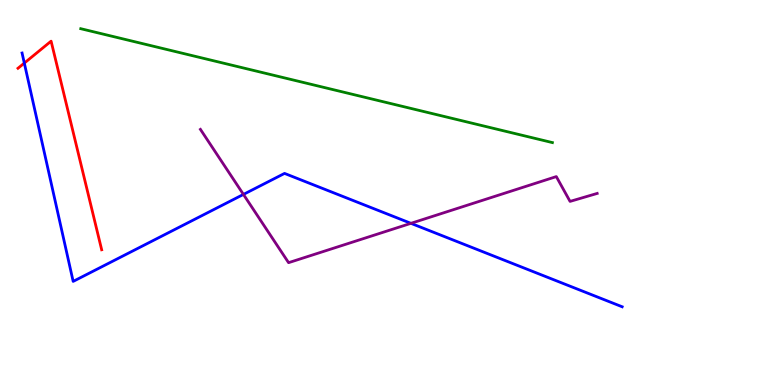[{'lines': ['blue', 'red'], 'intersections': [{'x': 0.314, 'y': 8.36}]}, {'lines': ['green', 'red'], 'intersections': []}, {'lines': ['purple', 'red'], 'intersections': []}, {'lines': ['blue', 'green'], 'intersections': []}, {'lines': ['blue', 'purple'], 'intersections': [{'x': 3.14, 'y': 4.95}, {'x': 5.3, 'y': 4.2}]}, {'lines': ['green', 'purple'], 'intersections': []}]